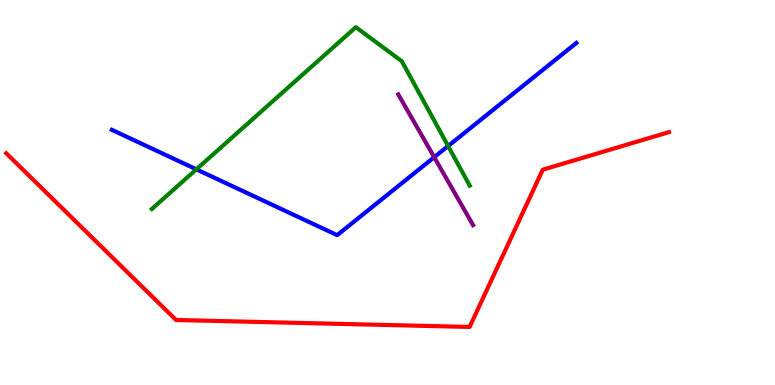[{'lines': ['blue', 'red'], 'intersections': []}, {'lines': ['green', 'red'], 'intersections': []}, {'lines': ['purple', 'red'], 'intersections': []}, {'lines': ['blue', 'green'], 'intersections': [{'x': 2.53, 'y': 5.6}, {'x': 5.78, 'y': 6.21}]}, {'lines': ['blue', 'purple'], 'intersections': [{'x': 5.6, 'y': 5.92}]}, {'lines': ['green', 'purple'], 'intersections': []}]